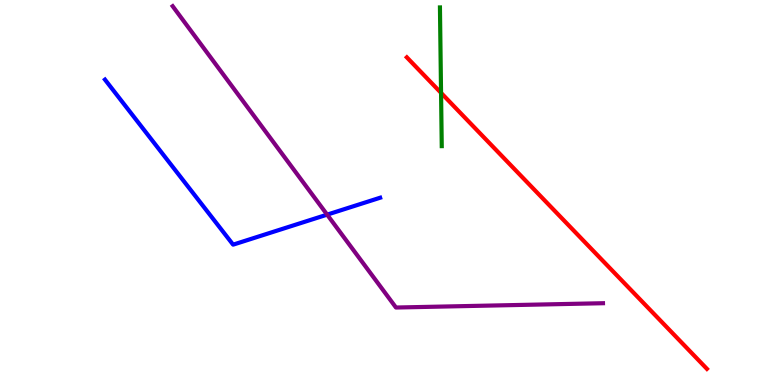[{'lines': ['blue', 'red'], 'intersections': []}, {'lines': ['green', 'red'], 'intersections': [{'x': 5.69, 'y': 7.59}]}, {'lines': ['purple', 'red'], 'intersections': []}, {'lines': ['blue', 'green'], 'intersections': []}, {'lines': ['blue', 'purple'], 'intersections': [{'x': 4.22, 'y': 4.42}]}, {'lines': ['green', 'purple'], 'intersections': []}]